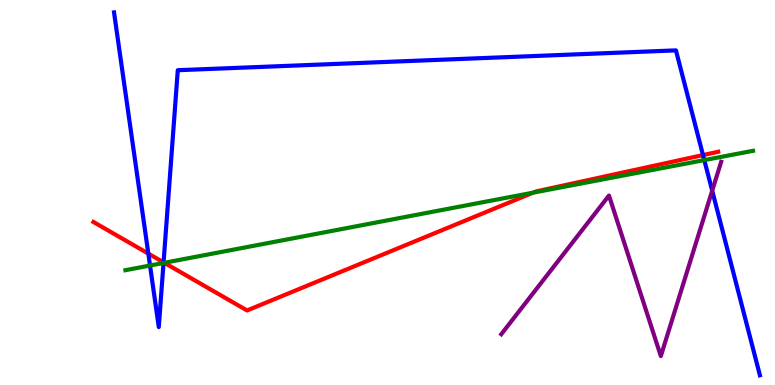[{'lines': ['blue', 'red'], 'intersections': [{'x': 1.91, 'y': 3.41}, {'x': 2.11, 'y': 3.19}, {'x': 9.07, 'y': 5.97}]}, {'lines': ['green', 'red'], 'intersections': [{'x': 2.12, 'y': 3.17}, {'x': 6.88, 'y': 5.0}]}, {'lines': ['purple', 'red'], 'intersections': []}, {'lines': ['blue', 'green'], 'intersections': [{'x': 1.94, 'y': 3.1}, {'x': 2.11, 'y': 3.17}, {'x': 9.09, 'y': 5.84}]}, {'lines': ['blue', 'purple'], 'intersections': [{'x': 9.19, 'y': 5.05}]}, {'lines': ['green', 'purple'], 'intersections': []}]